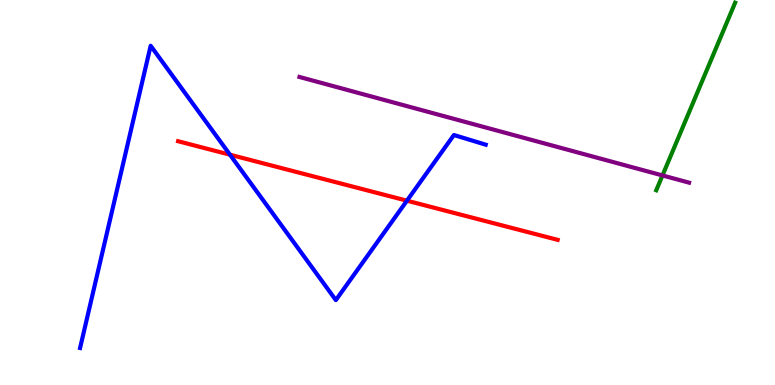[{'lines': ['blue', 'red'], 'intersections': [{'x': 2.97, 'y': 5.98}, {'x': 5.25, 'y': 4.79}]}, {'lines': ['green', 'red'], 'intersections': []}, {'lines': ['purple', 'red'], 'intersections': []}, {'lines': ['blue', 'green'], 'intersections': []}, {'lines': ['blue', 'purple'], 'intersections': []}, {'lines': ['green', 'purple'], 'intersections': [{'x': 8.55, 'y': 5.44}]}]